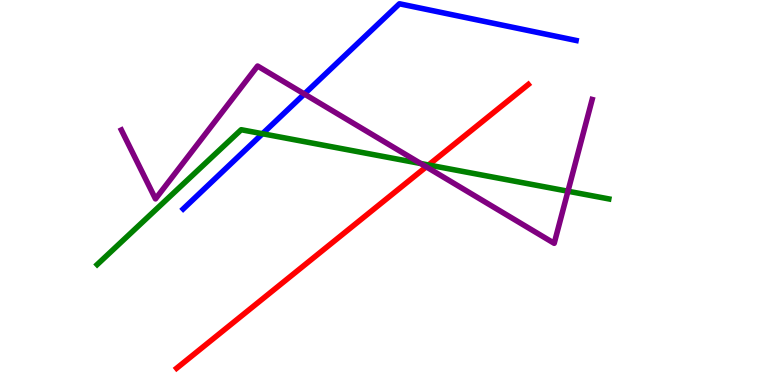[{'lines': ['blue', 'red'], 'intersections': []}, {'lines': ['green', 'red'], 'intersections': [{'x': 5.53, 'y': 5.71}]}, {'lines': ['purple', 'red'], 'intersections': [{'x': 5.5, 'y': 5.67}]}, {'lines': ['blue', 'green'], 'intersections': [{'x': 3.39, 'y': 6.53}]}, {'lines': ['blue', 'purple'], 'intersections': [{'x': 3.93, 'y': 7.56}]}, {'lines': ['green', 'purple'], 'intersections': [{'x': 5.43, 'y': 5.75}, {'x': 7.33, 'y': 5.03}]}]